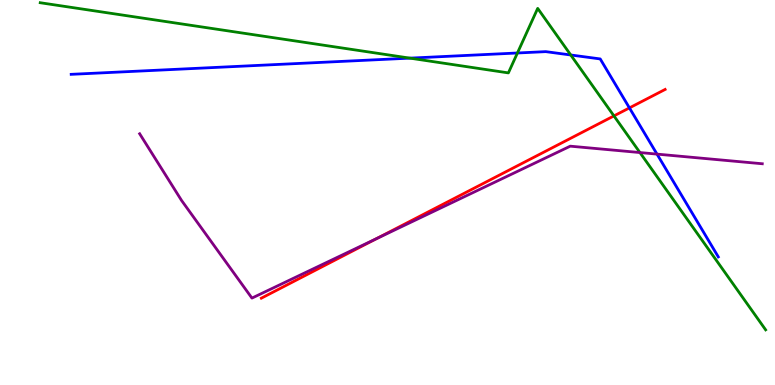[{'lines': ['blue', 'red'], 'intersections': [{'x': 8.12, 'y': 7.2}]}, {'lines': ['green', 'red'], 'intersections': [{'x': 7.92, 'y': 6.99}]}, {'lines': ['purple', 'red'], 'intersections': [{'x': 4.86, 'y': 3.8}]}, {'lines': ['blue', 'green'], 'intersections': [{'x': 5.29, 'y': 8.49}, {'x': 6.68, 'y': 8.62}, {'x': 7.36, 'y': 8.57}]}, {'lines': ['blue', 'purple'], 'intersections': [{'x': 8.48, 'y': 6.0}]}, {'lines': ['green', 'purple'], 'intersections': [{'x': 8.26, 'y': 6.04}]}]